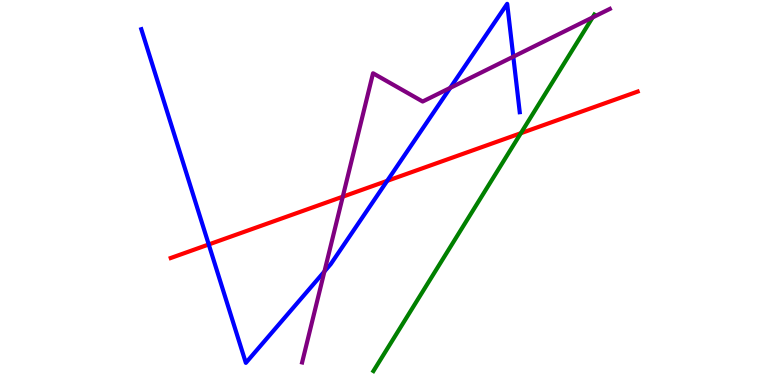[{'lines': ['blue', 'red'], 'intersections': [{'x': 2.69, 'y': 3.65}, {'x': 5.0, 'y': 5.3}]}, {'lines': ['green', 'red'], 'intersections': [{'x': 6.72, 'y': 6.54}]}, {'lines': ['purple', 'red'], 'intersections': [{'x': 4.42, 'y': 4.89}]}, {'lines': ['blue', 'green'], 'intersections': []}, {'lines': ['blue', 'purple'], 'intersections': [{'x': 4.19, 'y': 2.95}, {'x': 5.81, 'y': 7.72}, {'x': 6.62, 'y': 8.53}]}, {'lines': ['green', 'purple'], 'intersections': [{'x': 7.65, 'y': 9.55}]}]